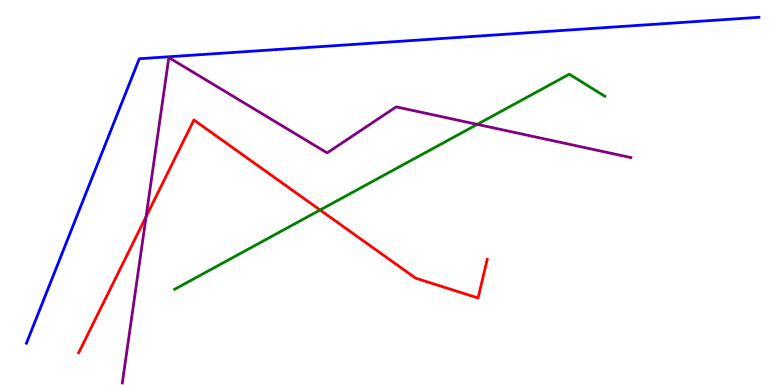[{'lines': ['blue', 'red'], 'intersections': []}, {'lines': ['green', 'red'], 'intersections': [{'x': 4.13, 'y': 4.55}]}, {'lines': ['purple', 'red'], 'intersections': [{'x': 1.89, 'y': 4.37}]}, {'lines': ['blue', 'green'], 'intersections': []}, {'lines': ['blue', 'purple'], 'intersections': []}, {'lines': ['green', 'purple'], 'intersections': [{'x': 6.16, 'y': 6.77}]}]